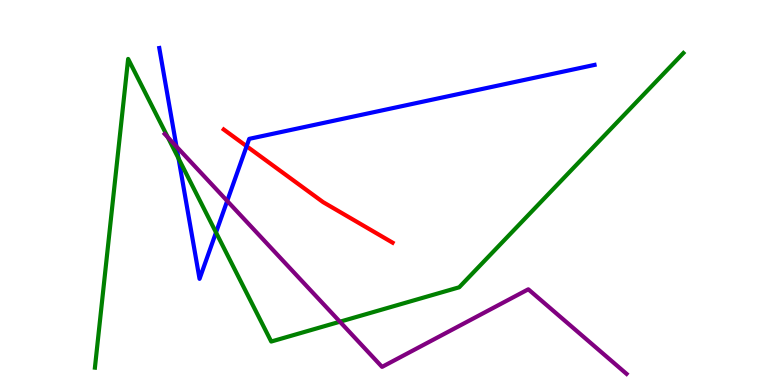[{'lines': ['blue', 'red'], 'intersections': [{'x': 3.18, 'y': 6.2}]}, {'lines': ['green', 'red'], 'intersections': []}, {'lines': ['purple', 'red'], 'intersections': []}, {'lines': ['blue', 'green'], 'intersections': [{'x': 2.3, 'y': 5.88}, {'x': 2.79, 'y': 3.96}]}, {'lines': ['blue', 'purple'], 'intersections': [{'x': 2.28, 'y': 6.19}, {'x': 2.93, 'y': 4.78}]}, {'lines': ['green', 'purple'], 'intersections': [{'x': 2.17, 'y': 6.43}, {'x': 4.39, 'y': 1.64}]}]